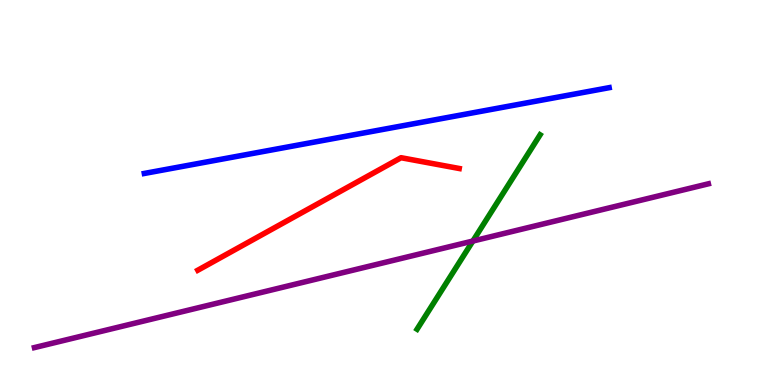[{'lines': ['blue', 'red'], 'intersections': []}, {'lines': ['green', 'red'], 'intersections': []}, {'lines': ['purple', 'red'], 'intersections': []}, {'lines': ['blue', 'green'], 'intersections': []}, {'lines': ['blue', 'purple'], 'intersections': []}, {'lines': ['green', 'purple'], 'intersections': [{'x': 6.1, 'y': 3.74}]}]